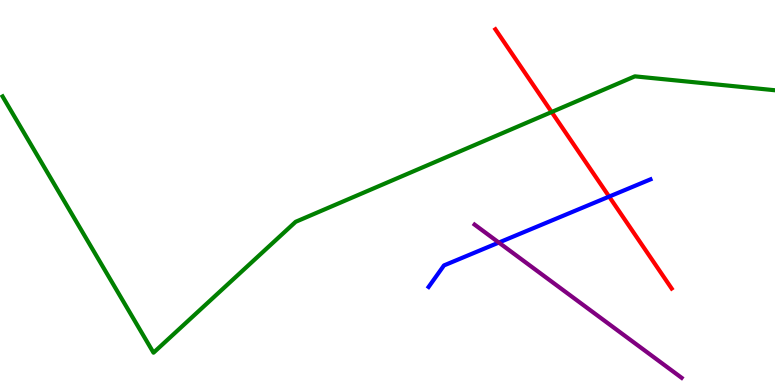[{'lines': ['blue', 'red'], 'intersections': [{'x': 7.86, 'y': 4.89}]}, {'lines': ['green', 'red'], 'intersections': [{'x': 7.12, 'y': 7.09}]}, {'lines': ['purple', 'red'], 'intersections': []}, {'lines': ['blue', 'green'], 'intersections': []}, {'lines': ['blue', 'purple'], 'intersections': [{'x': 6.44, 'y': 3.7}]}, {'lines': ['green', 'purple'], 'intersections': []}]